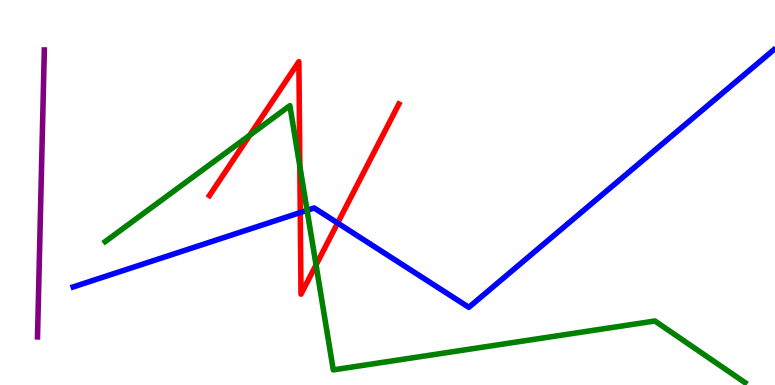[{'lines': ['blue', 'red'], 'intersections': [{'x': 3.87, 'y': 4.48}, {'x': 4.36, 'y': 4.21}]}, {'lines': ['green', 'red'], 'intersections': [{'x': 3.22, 'y': 6.49}, {'x': 3.87, 'y': 5.68}, {'x': 4.08, 'y': 3.12}]}, {'lines': ['purple', 'red'], 'intersections': []}, {'lines': ['blue', 'green'], 'intersections': [{'x': 3.96, 'y': 4.54}]}, {'lines': ['blue', 'purple'], 'intersections': []}, {'lines': ['green', 'purple'], 'intersections': []}]